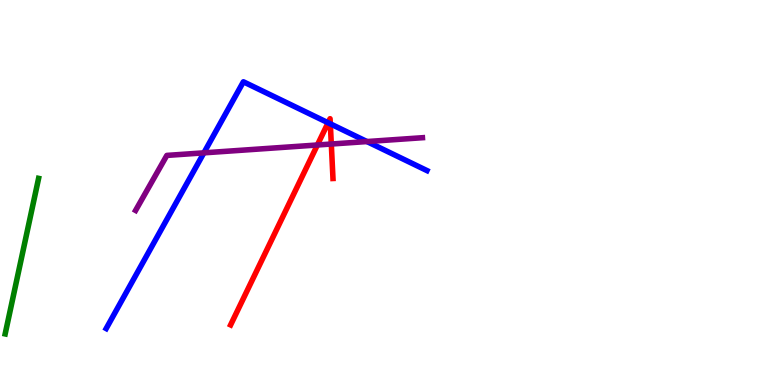[{'lines': ['blue', 'red'], 'intersections': [{'x': 4.23, 'y': 6.81}, {'x': 4.26, 'y': 6.78}]}, {'lines': ['green', 'red'], 'intersections': []}, {'lines': ['purple', 'red'], 'intersections': [{'x': 4.1, 'y': 6.23}, {'x': 4.27, 'y': 6.26}]}, {'lines': ['blue', 'green'], 'intersections': []}, {'lines': ['blue', 'purple'], 'intersections': [{'x': 2.63, 'y': 6.03}, {'x': 4.74, 'y': 6.32}]}, {'lines': ['green', 'purple'], 'intersections': []}]